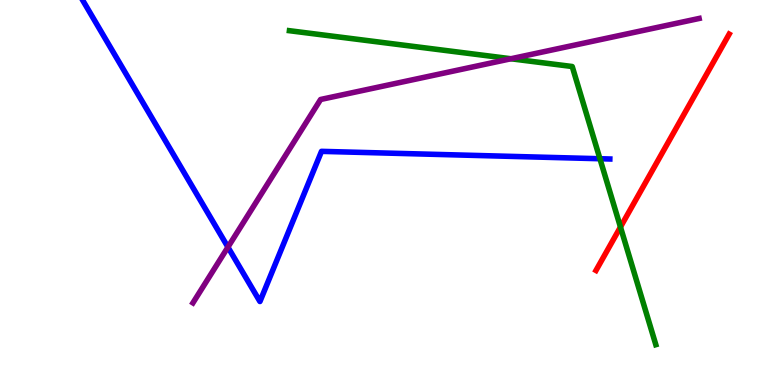[{'lines': ['blue', 'red'], 'intersections': []}, {'lines': ['green', 'red'], 'intersections': [{'x': 8.01, 'y': 4.1}]}, {'lines': ['purple', 'red'], 'intersections': []}, {'lines': ['blue', 'green'], 'intersections': [{'x': 7.74, 'y': 5.88}]}, {'lines': ['blue', 'purple'], 'intersections': [{'x': 2.94, 'y': 3.58}]}, {'lines': ['green', 'purple'], 'intersections': [{'x': 6.59, 'y': 8.47}]}]